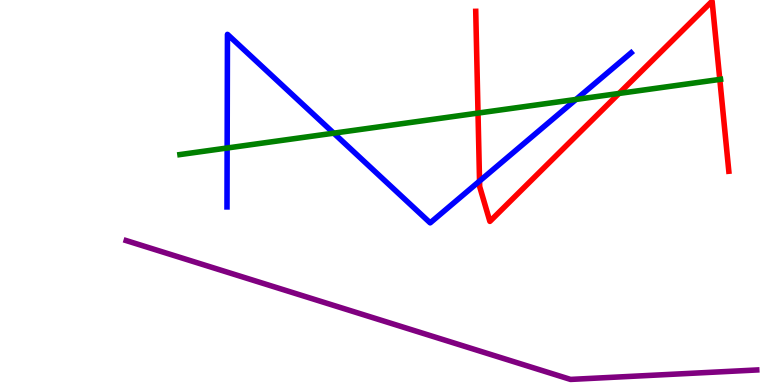[{'lines': ['blue', 'red'], 'intersections': [{'x': 6.19, 'y': 5.3}]}, {'lines': ['green', 'red'], 'intersections': [{'x': 6.17, 'y': 7.06}, {'x': 7.99, 'y': 7.57}, {'x': 9.29, 'y': 7.94}]}, {'lines': ['purple', 'red'], 'intersections': []}, {'lines': ['blue', 'green'], 'intersections': [{'x': 2.93, 'y': 6.16}, {'x': 4.31, 'y': 6.54}, {'x': 7.43, 'y': 7.42}]}, {'lines': ['blue', 'purple'], 'intersections': []}, {'lines': ['green', 'purple'], 'intersections': []}]